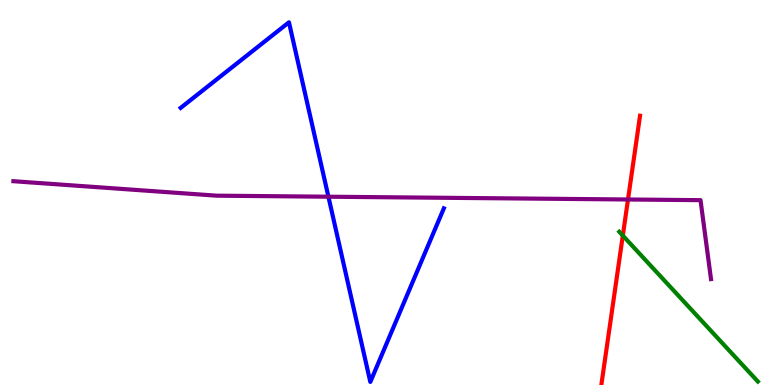[{'lines': ['blue', 'red'], 'intersections': []}, {'lines': ['green', 'red'], 'intersections': [{'x': 8.04, 'y': 3.88}]}, {'lines': ['purple', 'red'], 'intersections': [{'x': 8.1, 'y': 4.82}]}, {'lines': ['blue', 'green'], 'intersections': []}, {'lines': ['blue', 'purple'], 'intersections': [{'x': 4.24, 'y': 4.89}]}, {'lines': ['green', 'purple'], 'intersections': []}]